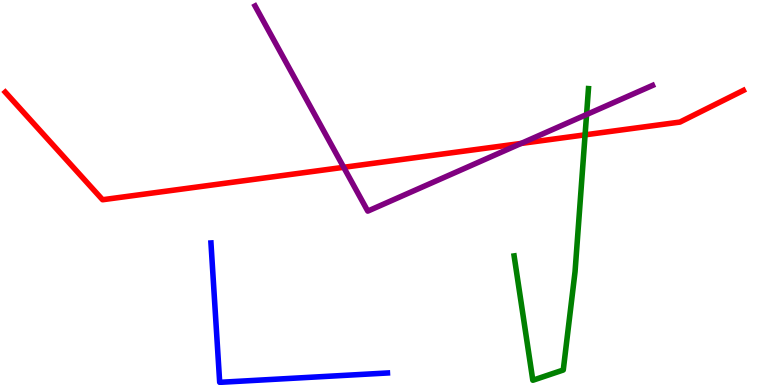[{'lines': ['blue', 'red'], 'intersections': []}, {'lines': ['green', 'red'], 'intersections': [{'x': 7.55, 'y': 6.5}]}, {'lines': ['purple', 'red'], 'intersections': [{'x': 4.43, 'y': 5.65}, {'x': 6.72, 'y': 6.27}]}, {'lines': ['blue', 'green'], 'intersections': []}, {'lines': ['blue', 'purple'], 'intersections': []}, {'lines': ['green', 'purple'], 'intersections': [{'x': 7.57, 'y': 7.02}]}]